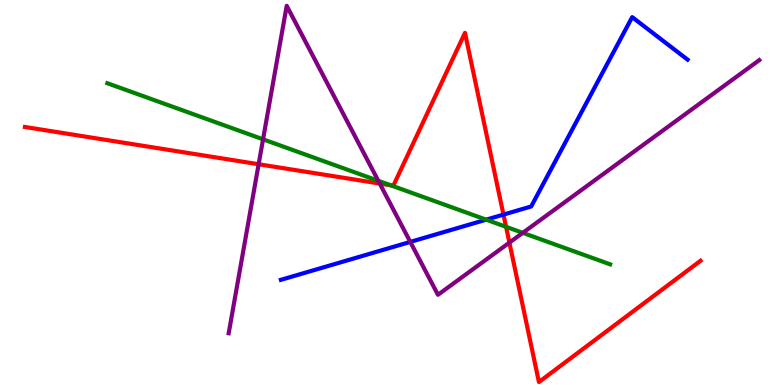[{'lines': ['blue', 'red'], 'intersections': [{'x': 6.5, 'y': 4.43}]}, {'lines': ['green', 'red'], 'intersections': [{'x': 5.04, 'y': 5.19}, {'x': 6.53, 'y': 4.11}]}, {'lines': ['purple', 'red'], 'intersections': [{'x': 3.34, 'y': 5.73}, {'x': 4.9, 'y': 5.23}, {'x': 6.57, 'y': 3.7}]}, {'lines': ['blue', 'green'], 'intersections': [{'x': 6.27, 'y': 4.29}]}, {'lines': ['blue', 'purple'], 'intersections': [{'x': 5.29, 'y': 3.72}]}, {'lines': ['green', 'purple'], 'intersections': [{'x': 3.39, 'y': 6.38}, {'x': 4.88, 'y': 5.3}, {'x': 6.75, 'y': 3.95}]}]